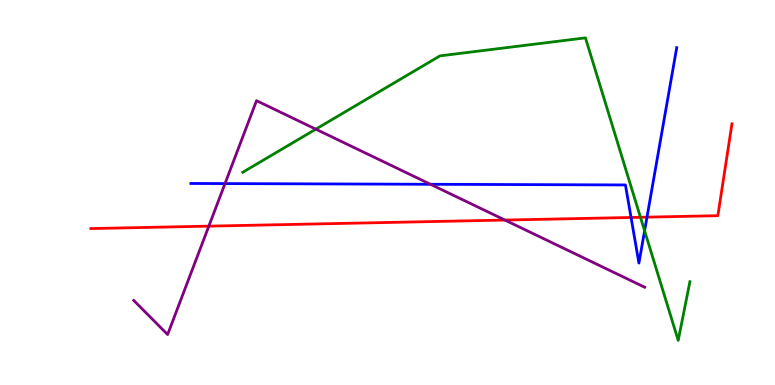[{'lines': ['blue', 'red'], 'intersections': [{'x': 8.14, 'y': 4.35}, {'x': 8.35, 'y': 4.36}]}, {'lines': ['green', 'red'], 'intersections': [{'x': 8.26, 'y': 4.36}]}, {'lines': ['purple', 'red'], 'intersections': [{'x': 2.69, 'y': 4.13}, {'x': 6.52, 'y': 4.28}]}, {'lines': ['blue', 'green'], 'intersections': [{'x': 8.32, 'y': 4.01}]}, {'lines': ['blue', 'purple'], 'intersections': [{'x': 2.9, 'y': 5.23}, {'x': 5.55, 'y': 5.21}]}, {'lines': ['green', 'purple'], 'intersections': [{'x': 4.07, 'y': 6.64}]}]